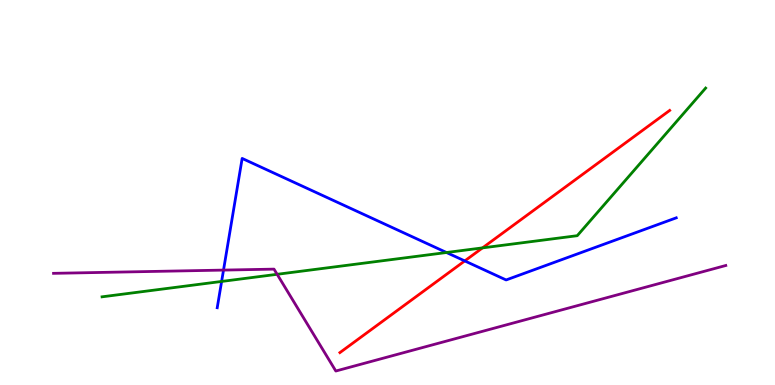[{'lines': ['blue', 'red'], 'intersections': [{'x': 6.0, 'y': 3.22}]}, {'lines': ['green', 'red'], 'intersections': [{'x': 6.23, 'y': 3.56}]}, {'lines': ['purple', 'red'], 'intersections': []}, {'lines': ['blue', 'green'], 'intersections': [{'x': 2.86, 'y': 2.69}, {'x': 5.76, 'y': 3.44}]}, {'lines': ['blue', 'purple'], 'intersections': [{'x': 2.88, 'y': 2.98}]}, {'lines': ['green', 'purple'], 'intersections': [{'x': 3.58, 'y': 2.88}]}]